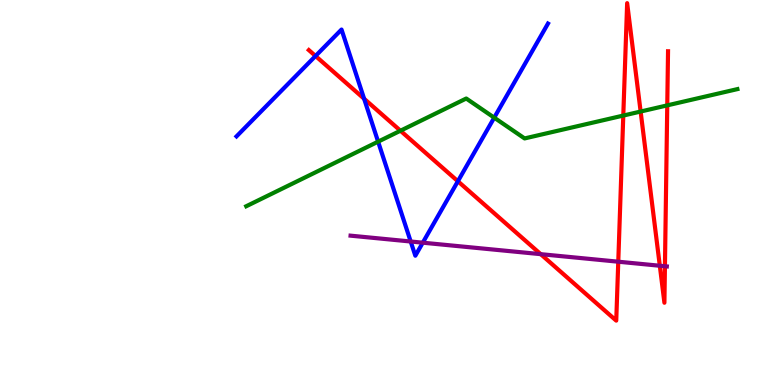[{'lines': ['blue', 'red'], 'intersections': [{'x': 4.07, 'y': 8.55}, {'x': 4.7, 'y': 7.44}, {'x': 5.91, 'y': 5.29}]}, {'lines': ['green', 'red'], 'intersections': [{'x': 5.17, 'y': 6.6}, {'x': 8.04, 'y': 7.0}, {'x': 8.27, 'y': 7.1}, {'x': 8.61, 'y': 7.26}]}, {'lines': ['purple', 'red'], 'intersections': [{'x': 6.98, 'y': 3.4}, {'x': 7.98, 'y': 3.2}, {'x': 8.51, 'y': 3.1}, {'x': 8.58, 'y': 3.08}]}, {'lines': ['blue', 'green'], 'intersections': [{'x': 4.88, 'y': 6.32}, {'x': 6.38, 'y': 6.94}]}, {'lines': ['blue', 'purple'], 'intersections': [{'x': 5.3, 'y': 3.73}, {'x': 5.46, 'y': 3.7}]}, {'lines': ['green', 'purple'], 'intersections': []}]